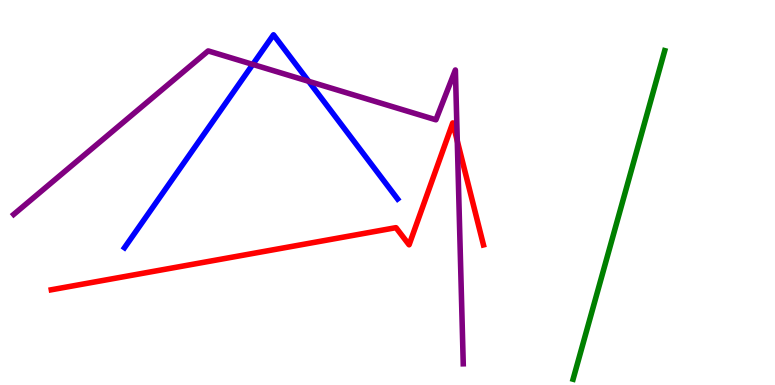[{'lines': ['blue', 'red'], 'intersections': []}, {'lines': ['green', 'red'], 'intersections': []}, {'lines': ['purple', 'red'], 'intersections': [{'x': 5.9, 'y': 6.34}]}, {'lines': ['blue', 'green'], 'intersections': []}, {'lines': ['blue', 'purple'], 'intersections': [{'x': 3.26, 'y': 8.33}, {'x': 3.98, 'y': 7.89}]}, {'lines': ['green', 'purple'], 'intersections': []}]